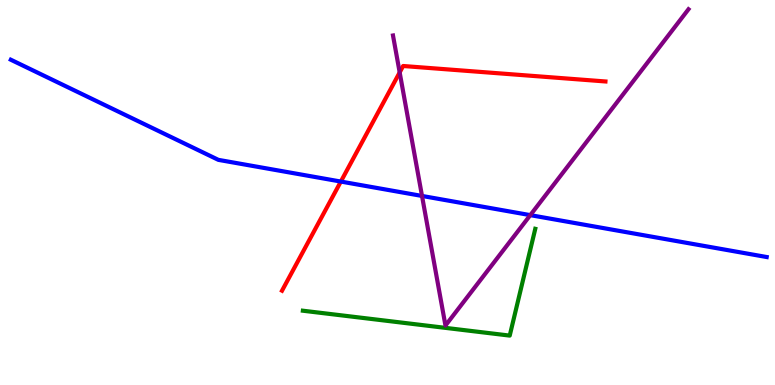[{'lines': ['blue', 'red'], 'intersections': [{'x': 4.4, 'y': 5.28}]}, {'lines': ['green', 'red'], 'intersections': []}, {'lines': ['purple', 'red'], 'intersections': [{'x': 5.16, 'y': 8.12}]}, {'lines': ['blue', 'green'], 'intersections': []}, {'lines': ['blue', 'purple'], 'intersections': [{'x': 5.45, 'y': 4.91}, {'x': 6.84, 'y': 4.41}]}, {'lines': ['green', 'purple'], 'intersections': []}]